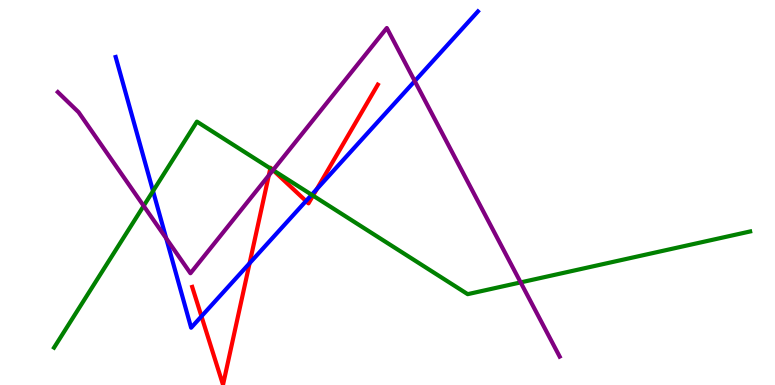[{'lines': ['blue', 'red'], 'intersections': [{'x': 2.6, 'y': 1.78}, {'x': 3.22, 'y': 3.16}, {'x': 3.95, 'y': 4.78}, {'x': 4.09, 'y': 5.09}]}, {'lines': ['green', 'red'], 'intersections': [{'x': 3.49, 'y': 5.63}, {'x': 3.52, 'y': 5.58}, {'x': 4.04, 'y': 4.92}]}, {'lines': ['purple', 'red'], 'intersections': [{'x': 3.47, 'y': 5.44}, {'x': 3.52, 'y': 5.58}]}, {'lines': ['blue', 'green'], 'intersections': [{'x': 1.97, 'y': 5.04}, {'x': 4.02, 'y': 4.94}]}, {'lines': ['blue', 'purple'], 'intersections': [{'x': 2.14, 'y': 3.81}, {'x': 5.35, 'y': 7.89}]}, {'lines': ['green', 'purple'], 'intersections': [{'x': 1.85, 'y': 4.65}, {'x': 3.52, 'y': 5.58}, {'x': 6.72, 'y': 2.66}]}]